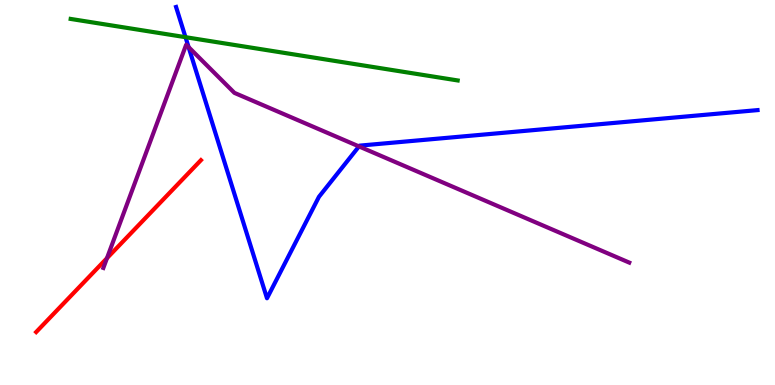[{'lines': ['blue', 'red'], 'intersections': []}, {'lines': ['green', 'red'], 'intersections': []}, {'lines': ['purple', 'red'], 'intersections': [{'x': 1.38, 'y': 3.29}]}, {'lines': ['blue', 'green'], 'intersections': [{'x': 2.39, 'y': 9.03}]}, {'lines': ['blue', 'purple'], 'intersections': [{'x': 2.43, 'y': 8.78}, {'x': 4.63, 'y': 6.2}]}, {'lines': ['green', 'purple'], 'intersections': []}]